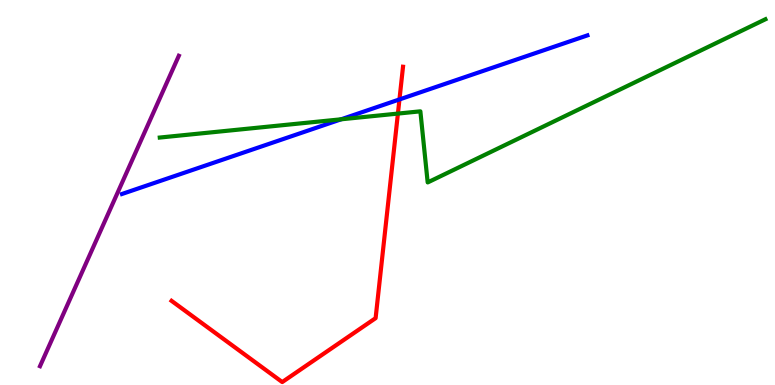[{'lines': ['blue', 'red'], 'intersections': [{'x': 5.15, 'y': 7.42}]}, {'lines': ['green', 'red'], 'intersections': [{'x': 5.13, 'y': 7.05}]}, {'lines': ['purple', 'red'], 'intersections': []}, {'lines': ['blue', 'green'], 'intersections': [{'x': 4.4, 'y': 6.9}]}, {'lines': ['blue', 'purple'], 'intersections': []}, {'lines': ['green', 'purple'], 'intersections': []}]